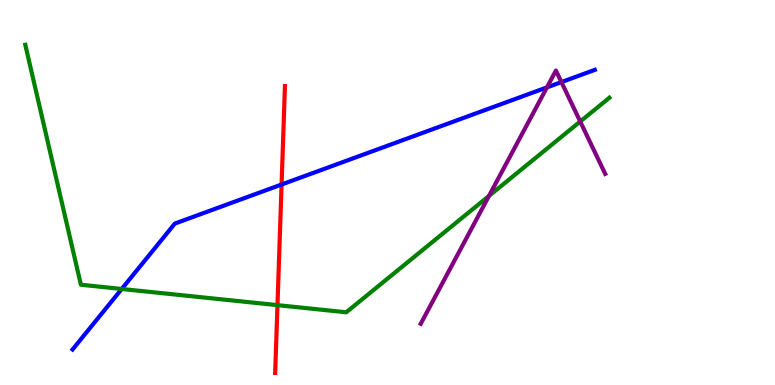[{'lines': ['blue', 'red'], 'intersections': [{'x': 3.63, 'y': 5.21}]}, {'lines': ['green', 'red'], 'intersections': [{'x': 3.58, 'y': 2.07}]}, {'lines': ['purple', 'red'], 'intersections': []}, {'lines': ['blue', 'green'], 'intersections': [{'x': 1.57, 'y': 2.49}]}, {'lines': ['blue', 'purple'], 'intersections': [{'x': 7.06, 'y': 7.73}, {'x': 7.24, 'y': 7.87}]}, {'lines': ['green', 'purple'], 'intersections': [{'x': 6.31, 'y': 4.91}, {'x': 7.49, 'y': 6.84}]}]